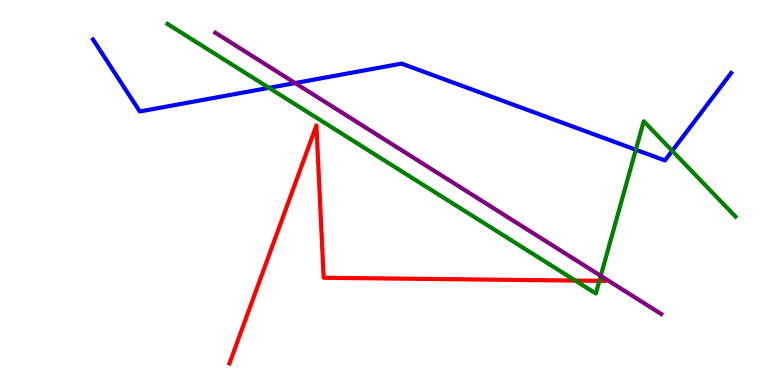[{'lines': ['blue', 'red'], 'intersections': []}, {'lines': ['green', 'red'], 'intersections': [{'x': 7.42, 'y': 2.71}, {'x': 7.73, 'y': 2.71}]}, {'lines': ['purple', 'red'], 'intersections': []}, {'lines': ['blue', 'green'], 'intersections': [{'x': 3.47, 'y': 7.72}, {'x': 8.2, 'y': 6.11}, {'x': 8.67, 'y': 6.08}]}, {'lines': ['blue', 'purple'], 'intersections': [{'x': 3.81, 'y': 7.84}]}, {'lines': ['green', 'purple'], 'intersections': [{'x': 7.75, 'y': 2.83}]}]